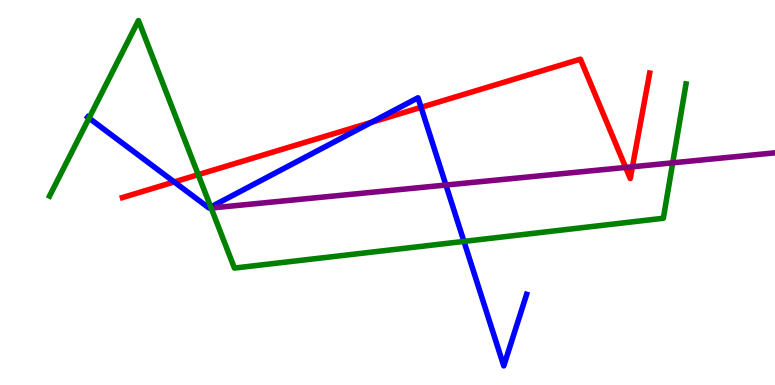[{'lines': ['blue', 'red'], 'intersections': [{'x': 2.25, 'y': 5.27}, {'x': 4.79, 'y': 6.82}, {'x': 5.43, 'y': 7.21}]}, {'lines': ['green', 'red'], 'intersections': [{'x': 2.56, 'y': 5.46}]}, {'lines': ['purple', 'red'], 'intersections': [{'x': 8.07, 'y': 5.65}, {'x': 8.16, 'y': 5.67}]}, {'lines': ['blue', 'green'], 'intersections': [{'x': 1.15, 'y': 6.93}, {'x': 2.72, 'y': 4.62}, {'x': 5.99, 'y': 3.73}]}, {'lines': ['blue', 'purple'], 'intersections': [{'x': 5.75, 'y': 5.19}]}, {'lines': ['green', 'purple'], 'intersections': [{'x': 8.68, 'y': 5.77}]}]